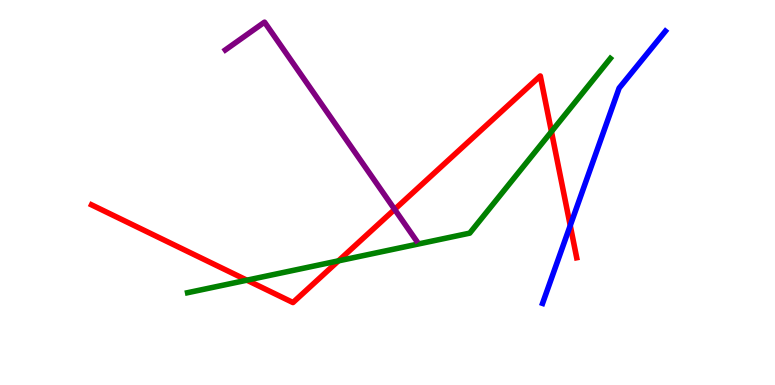[{'lines': ['blue', 'red'], 'intersections': [{'x': 7.36, 'y': 4.14}]}, {'lines': ['green', 'red'], 'intersections': [{'x': 3.19, 'y': 2.72}, {'x': 4.37, 'y': 3.22}, {'x': 7.12, 'y': 6.58}]}, {'lines': ['purple', 'red'], 'intersections': [{'x': 5.09, 'y': 4.56}]}, {'lines': ['blue', 'green'], 'intersections': []}, {'lines': ['blue', 'purple'], 'intersections': []}, {'lines': ['green', 'purple'], 'intersections': []}]